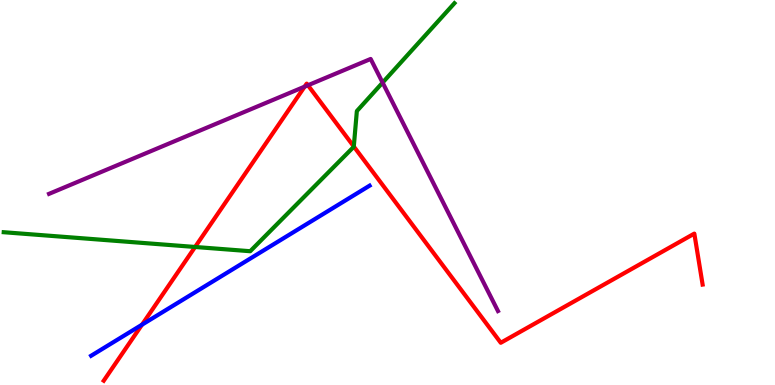[{'lines': ['blue', 'red'], 'intersections': [{'x': 1.83, 'y': 1.57}]}, {'lines': ['green', 'red'], 'intersections': [{'x': 2.52, 'y': 3.59}, {'x': 4.57, 'y': 6.19}]}, {'lines': ['purple', 'red'], 'intersections': [{'x': 3.93, 'y': 7.75}, {'x': 3.97, 'y': 7.79}]}, {'lines': ['blue', 'green'], 'intersections': []}, {'lines': ['blue', 'purple'], 'intersections': []}, {'lines': ['green', 'purple'], 'intersections': [{'x': 4.94, 'y': 7.85}]}]